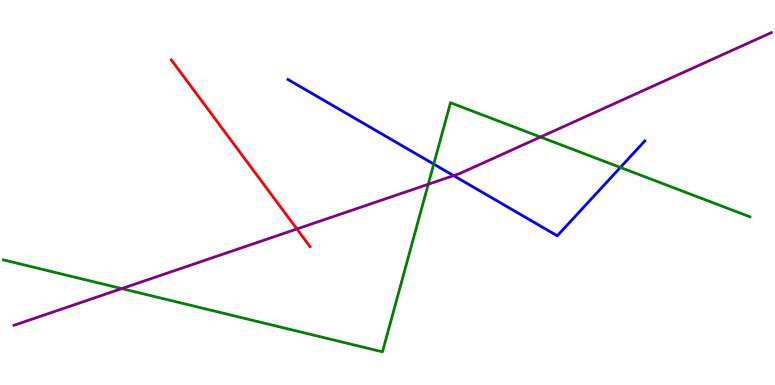[{'lines': ['blue', 'red'], 'intersections': []}, {'lines': ['green', 'red'], 'intersections': []}, {'lines': ['purple', 'red'], 'intersections': [{'x': 3.83, 'y': 4.05}]}, {'lines': ['blue', 'green'], 'intersections': [{'x': 5.6, 'y': 5.74}, {'x': 8.0, 'y': 5.65}]}, {'lines': ['blue', 'purple'], 'intersections': [{'x': 5.85, 'y': 5.44}]}, {'lines': ['green', 'purple'], 'intersections': [{'x': 1.57, 'y': 2.5}, {'x': 5.53, 'y': 5.21}, {'x': 6.97, 'y': 6.44}]}]